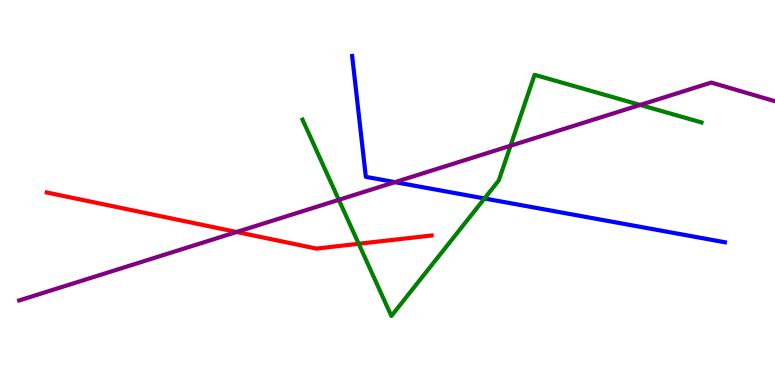[{'lines': ['blue', 'red'], 'intersections': []}, {'lines': ['green', 'red'], 'intersections': [{'x': 4.63, 'y': 3.67}]}, {'lines': ['purple', 'red'], 'intersections': [{'x': 3.05, 'y': 3.97}]}, {'lines': ['blue', 'green'], 'intersections': [{'x': 6.25, 'y': 4.84}]}, {'lines': ['blue', 'purple'], 'intersections': [{'x': 5.1, 'y': 5.27}]}, {'lines': ['green', 'purple'], 'intersections': [{'x': 4.37, 'y': 4.81}, {'x': 6.59, 'y': 6.21}, {'x': 8.26, 'y': 7.27}]}]